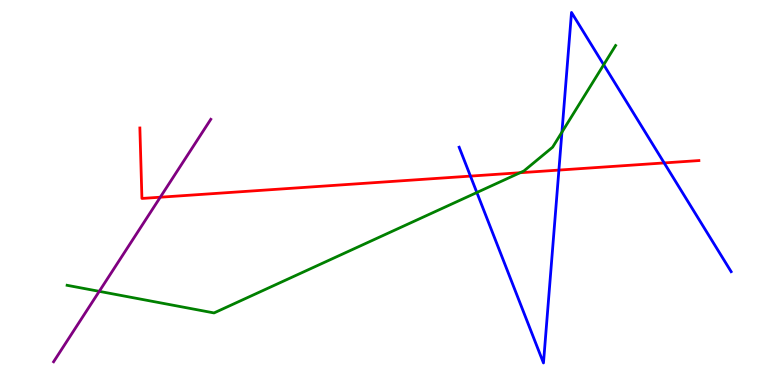[{'lines': ['blue', 'red'], 'intersections': [{'x': 6.07, 'y': 5.43}, {'x': 7.21, 'y': 5.58}, {'x': 8.57, 'y': 5.77}]}, {'lines': ['green', 'red'], 'intersections': [{'x': 6.71, 'y': 5.51}]}, {'lines': ['purple', 'red'], 'intersections': [{'x': 2.07, 'y': 4.88}]}, {'lines': ['blue', 'green'], 'intersections': [{'x': 6.15, 'y': 5.0}, {'x': 7.25, 'y': 6.57}, {'x': 7.79, 'y': 8.32}]}, {'lines': ['blue', 'purple'], 'intersections': []}, {'lines': ['green', 'purple'], 'intersections': [{'x': 1.28, 'y': 2.43}]}]